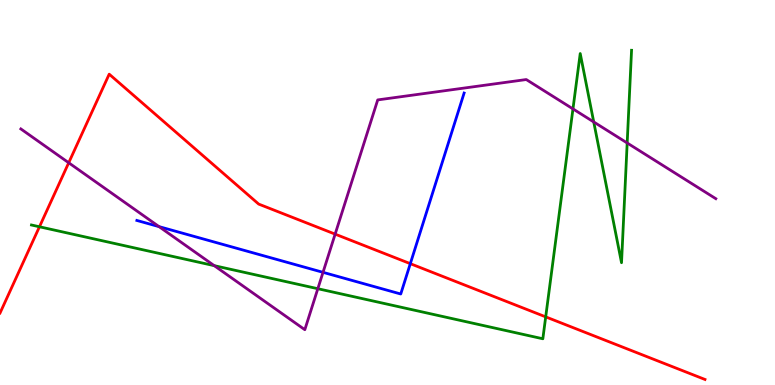[{'lines': ['blue', 'red'], 'intersections': [{'x': 5.29, 'y': 3.15}]}, {'lines': ['green', 'red'], 'intersections': [{'x': 0.509, 'y': 4.11}, {'x': 7.04, 'y': 1.77}]}, {'lines': ['purple', 'red'], 'intersections': [{'x': 0.887, 'y': 5.77}, {'x': 4.32, 'y': 3.92}]}, {'lines': ['blue', 'green'], 'intersections': []}, {'lines': ['blue', 'purple'], 'intersections': [{'x': 2.05, 'y': 4.11}, {'x': 4.17, 'y': 2.93}]}, {'lines': ['green', 'purple'], 'intersections': [{'x': 2.76, 'y': 3.1}, {'x': 4.1, 'y': 2.5}, {'x': 7.39, 'y': 7.17}, {'x': 7.66, 'y': 6.83}, {'x': 8.09, 'y': 6.29}]}]